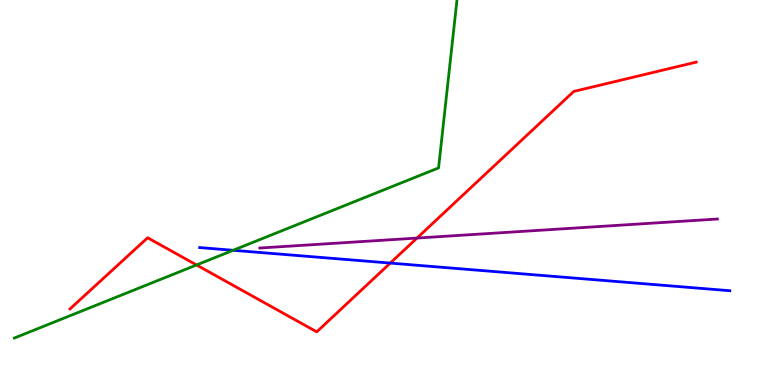[{'lines': ['blue', 'red'], 'intersections': [{'x': 5.04, 'y': 3.17}]}, {'lines': ['green', 'red'], 'intersections': [{'x': 2.54, 'y': 3.12}]}, {'lines': ['purple', 'red'], 'intersections': [{'x': 5.38, 'y': 3.82}]}, {'lines': ['blue', 'green'], 'intersections': [{'x': 3.01, 'y': 3.5}]}, {'lines': ['blue', 'purple'], 'intersections': []}, {'lines': ['green', 'purple'], 'intersections': []}]